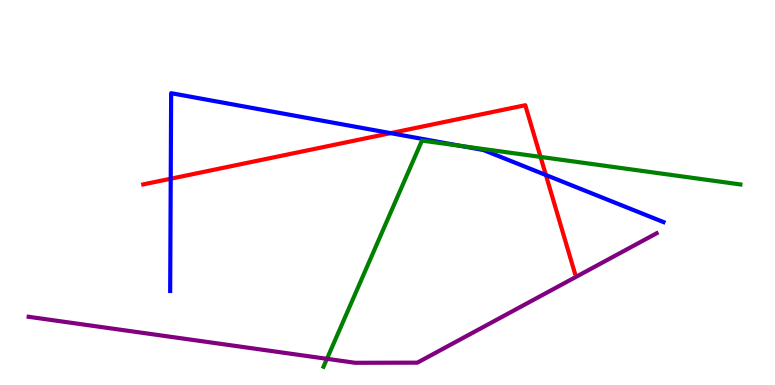[{'lines': ['blue', 'red'], 'intersections': [{'x': 2.2, 'y': 5.36}, {'x': 5.04, 'y': 6.54}, {'x': 7.04, 'y': 5.45}]}, {'lines': ['green', 'red'], 'intersections': [{'x': 6.97, 'y': 5.92}]}, {'lines': ['purple', 'red'], 'intersections': []}, {'lines': ['blue', 'green'], 'intersections': [{'x': 5.95, 'y': 6.21}]}, {'lines': ['blue', 'purple'], 'intersections': []}, {'lines': ['green', 'purple'], 'intersections': [{'x': 4.22, 'y': 0.68}]}]